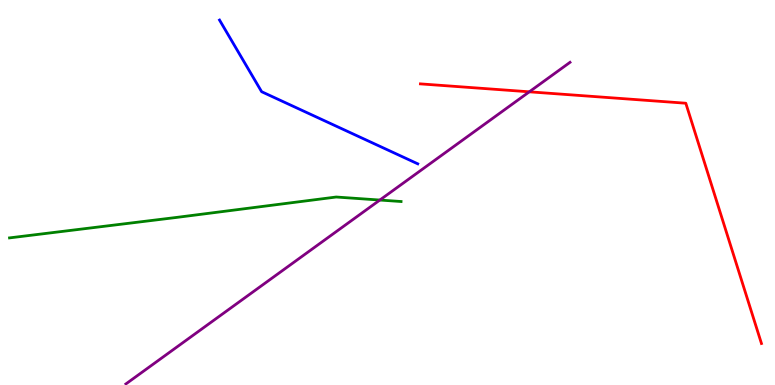[{'lines': ['blue', 'red'], 'intersections': []}, {'lines': ['green', 'red'], 'intersections': []}, {'lines': ['purple', 'red'], 'intersections': [{'x': 6.83, 'y': 7.62}]}, {'lines': ['blue', 'green'], 'intersections': []}, {'lines': ['blue', 'purple'], 'intersections': []}, {'lines': ['green', 'purple'], 'intersections': [{'x': 4.9, 'y': 4.8}]}]